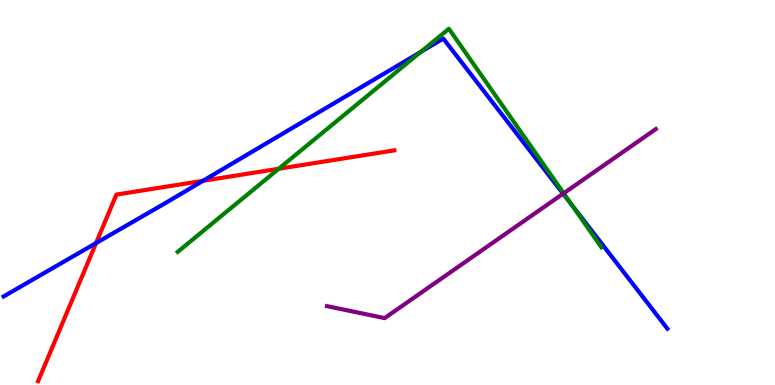[{'lines': ['blue', 'red'], 'intersections': [{'x': 1.24, 'y': 3.69}, {'x': 2.62, 'y': 5.3}]}, {'lines': ['green', 'red'], 'intersections': [{'x': 3.6, 'y': 5.62}]}, {'lines': ['purple', 'red'], 'intersections': []}, {'lines': ['blue', 'green'], 'intersections': [{'x': 5.43, 'y': 8.65}, {'x': 7.38, 'y': 4.67}]}, {'lines': ['blue', 'purple'], 'intersections': [{'x': 7.27, 'y': 4.97}]}, {'lines': ['green', 'purple'], 'intersections': [{'x': 7.27, 'y': 4.98}]}]